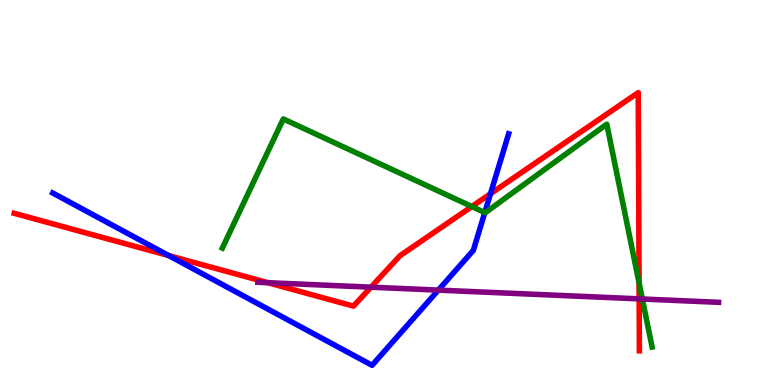[{'lines': ['blue', 'red'], 'intersections': [{'x': 2.18, 'y': 3.36}, {'x': 6.33, 'y': 4.97}]}, {'lines': ['green', 'red'], 'intersections': [{'x': 6.09, 'y': 4.64}, {'x': 8.25, 'y': 2.65}]}, {'lines': ['purple', 'red'], 'intersections': [{'x': 3.46, 'y': 2.66}, {'x': 4.79, 'y': 2.54}, {'x': 8.25, 'y': 2.24}]}, {'lines': ['blue', 'green'], 'intersections': [{'x': 6.26, 'y': 4.48}]}, {'lines': ['blue', 'purple'], 'intersections': [{'x': 5.66, 'y': 2.46}]}, {'lines': ['green', 'purple'], 'intersections': [{'x': 8.29, 'y': 2.23}]}]